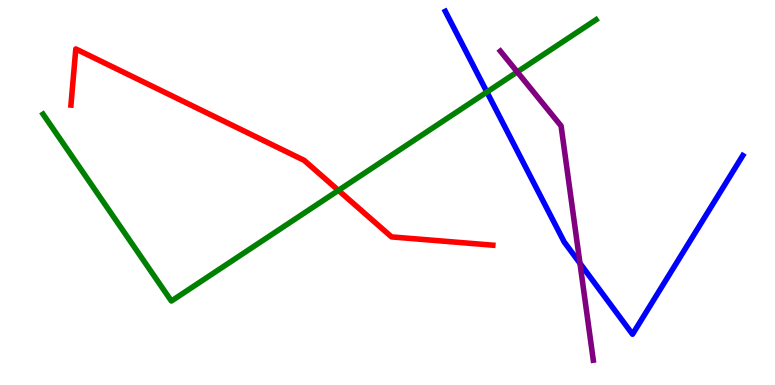[{'lines': ['blue', 'red'], 'intersections': []}, {'lines': ['green', 'red'], 'intersections': [{'x': 4.37, 'y': 5.06}]}, {'lines': ['purple', 'red'], 'intersections': []}, {'lines': ['blue', 'green'], 'intersections': [{'x': 6.28, 'y': 7.61}]}, {'lines': ['blue', 'purple'], 'intersections': [{'x': 7.48, 'y': 3.16}]}, {'lines': ['green', 'purple'], 'intersections': [{'x': 6.67, 'y': 8.13}]}]